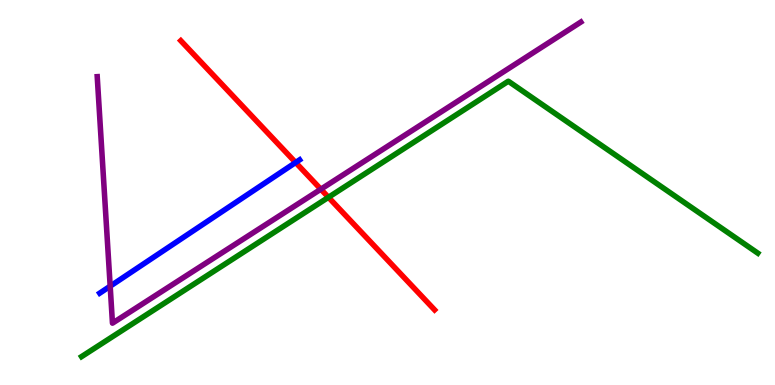[{'lines': ['blue', 'red'], 'intersections': [{'x': 3.81, 'y': 5.78}]}, {'lines': ['green', 'red'], 'intersections': [{'x': 4.24, 'y': 4.88}]}, {'lines': ['purple', 'red'], 'intersections': [{'x': 4.14, 'y': 5.09}]}, {'lines': ['blue', 'green'], 'intersections': []}, {'lines': ['blue', 'purple'], 'intersections': [{'x': 1.42, 'y': 2.57}]}, {'lines': ['green', 'purple'], 'intersections': []}]